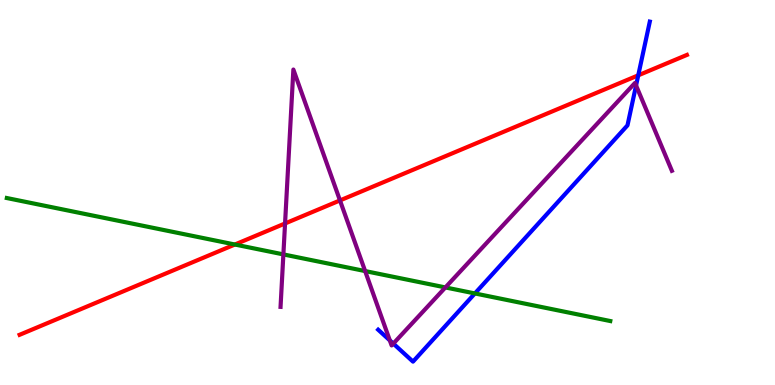[{'lines': ['blue', 'red'], 'intersections': [{'x': 8.24, 'y': 8.04}]}, {'lines': ['green', 'red'], 'intersections': [{'x': 3.03, 'y': 3.65}]}, {'lines': ['purple', 'red'], 'intersections': [{'x': 3.68, 'y': 4.2}, {'x': 4.39, 'y': 4.79}]}, {'lines': ['blue', 'green'], 'intersections': [{'x': 6.13, 'y': 2.38}]}, {'lines': ['blue', 'purple'], 'intersections': [{'x': 5.03, 'y': 1.16}, {'x': 5.08, 'y': 1.08}, {'x': 8.21, 'y': 7.78}]}, {'lines': ['green', 'purple'], 'intersections': [{'x': 3.66, 'y': 3.39}, {'x': 4.71, 'y': 2.96}, {'x': 5.75, 'y': 2.53}]}]